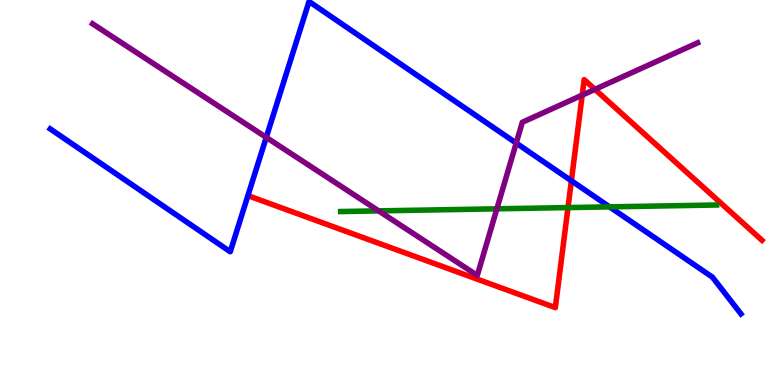[{'lines': ['blue', 'red'], 'intersections': [{'x': 7.37, 'y': 5.3}]}, {'lines': ['green', 'red'], 'intersections': [{'x': 7.33, 'y': 4.61}]}, {'lines': ['purple', 'red'], 'intersections': [{'x': 7.51, 'y': 7.53}, {'x': 7.68, 'y': 7.68}]}, {'lines': ['blue', 'green'], 'intersections': [{'x': 7.87, 'y': 4.63}]}, {'lines': ['blue', 'purple'], 'intersections': [{'x': 3.44, 'y': 6.43}, {'x': 6.66, 'y': 6.28}]}, {'lines': ['green', 'purple'], 'intersections': [{'x': 4.89, 'y': 4.52}, {'x': 6.41, 'y': 4.58}]}]